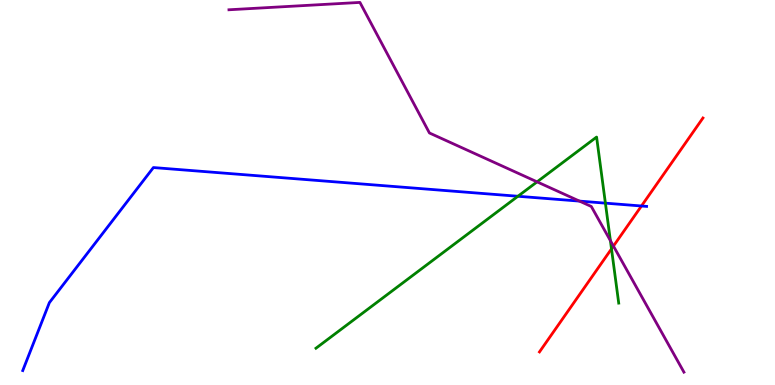[{'lines': ['blue', 'red'], 'intersections': [{'x': 8.28, 'y': 4.65}]}, {'lines': ['green', 'red'], 'intersections': [{'x': 7.89, 'y': 3.54}]}, {'lines': ['purple', 'red'], 'intersections': [{'x': 7.92, 'y': 3.61}]}, {'lines': ['blue', 'green'], 'intersections': [{'x': 6.68, 'y': 4.9}, {'x': 7.81, 'y': 4.72}]}, {'lines': ['blue', 'purple'], 'intersections': [{'x': 7.48, 'y': 4.78}]}, {'lines': ['green', 'purple'], 'intersections': [{'x': 6.93, 'y': 5.28}, {'x': 7.88, 'y': 3.75}]}]